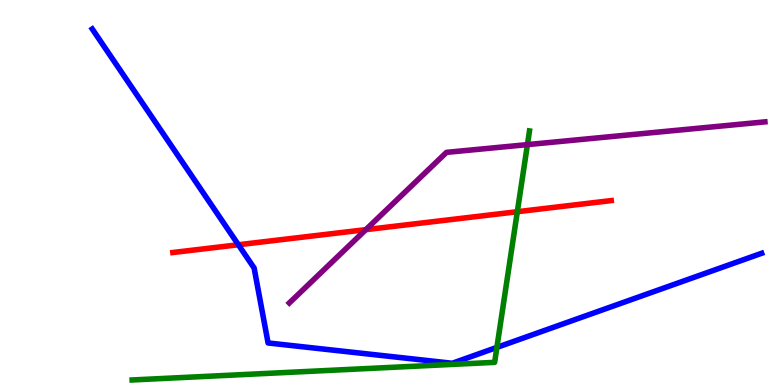[{'lines': ['blue', 'red'], 'intersections': [{'x': 3.08, 'y': 3.64}]}, {'lines': ['green', 'red'], 'intersections': [{'x': 6.68, 'y': 4.5}]}, {'lines': ['purple', 'red'], 'intersections': [{'x': 4.72, 'y': 4.03}]}, {'lines': ['blue', 'green'], 'intersections': [{'x': 6.41, 'y': 0.976}]}, {'lines': ['blue', 'purple'], 'intersections': []}, {'lines': ['green', 'purple'], 'intersections': [{'x': 6.81, 'y': 6.24}]}]